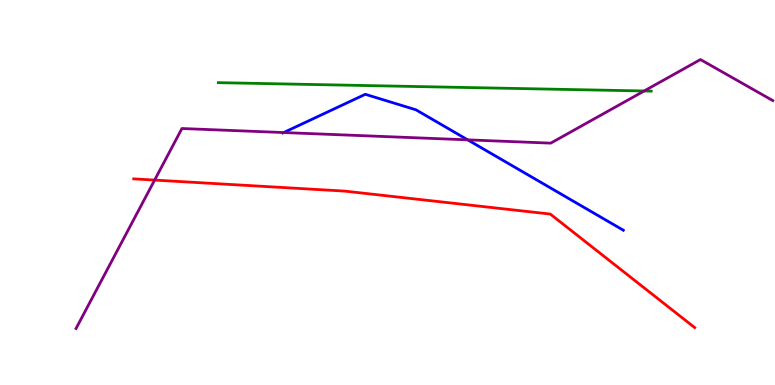[{'lines': ['blue', 'red'], 'intersections': []}, {'lines': ['green', 'red'], 'intersections': []}, {'lines': ['purple', 'red'], 'intersections': [{'x': 2.0, 'y': 5.32}]}, {'lines': ['blue', 'green'], 'intersections': []}, {'lines': ['blue', 'purple'], 'intersections': [{'x': 3.66, 'y': 6.56}, {'x': 6.03, 'y': 6.37}]}, {'lines': ['green', 'purple'], 'intersections': [{'x': 8.31, 'y': 7.64}]}]